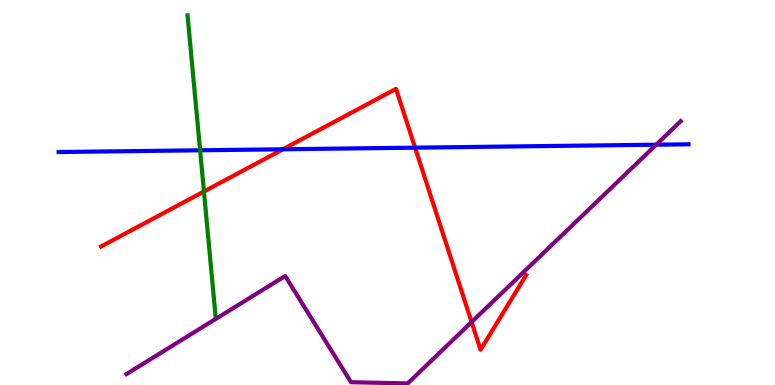[{'lines': ['blue', 'red'], 'intersections': [{'x': 3.65, 'y': 6.12}, {'x': 5.36, 'y': 6.16}]}, {'lines': ['green', 'red'], 'intersections': [{'x': 2.63, 'y': 5.03}]}, {'lines': ['purple', 'red'], 'intersections': [{'x': 6.09, 'y': 1.64}]}, {'lines': ['blue', 'green'], 'intersections': [{'x': 2.58, 'y': 6.1}]}, {'lines': ['blue', 'purple'], 'intersections': [{'x': 8.47, 'y': 6.24}]}, {'lines': ['green', 'purple'], 'intersections': []}]